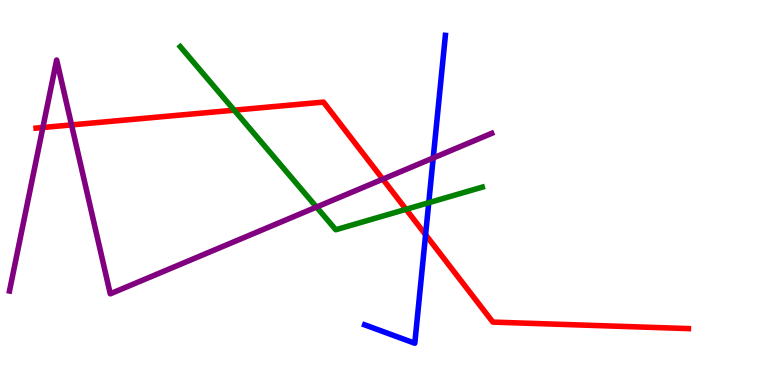[{'lines': ['blue', 'red'], 'intersections': [{'x': 5.49, 'y': 3.9}]}, {'lines': ['green', 'red'], 'intersections': [{'x': 3.02, 'y': 7.14}, {'x': 5.24, 'y': 4.56}]}, {'lines': ['purple', 'red'], 'intersections': [{'x': 0.553, 'y': 6.69}, {'x': 0.923, 'y': 6.76}, {'x': 4.94, 'y': 5.35}]}, {'lines': ['blue', 'green'], 'intersections': [{'x': 5.53, 'y': 4.74}]}, {'lines': ['blue', 'purple'], 'intersections': [{'x': 5.59, 'y': 5.9}]}, {'lines': ['green', 'purple'], 'intersections': [{'x': 4.08, 'y': 4.62}]}]